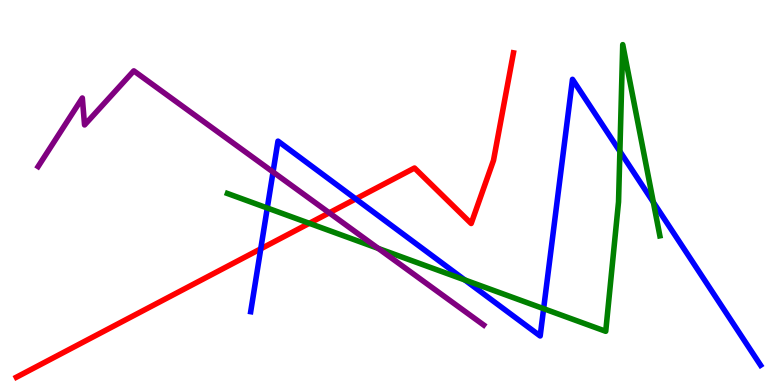[{'lines': ['blue', 'red'], 'intersections': [{'x': 3.36, 'y': 3.54}, {'x': 4.59, 'y': 4.83}]}, {'lines': ['green', 'red'], 'intersections': [{'x': 3.99, 'y': 4.2}]}, {'lines': ['purple', 'red'], 'intersections': [{'x': 4.25, 'y': 4.47}]}, {'lines': ['blue', 'green'], 'intersections': [{'x': 3.45, 'y': 4.6}, {'x': 6.0, 'y': 2.73}, {'x': 7.01, 'y': 1.98}, {'x': 8.0, 'y': 6.07}, {'x': 8.43, 'y': 4.75}]}, {'lines': ['blue', 'purple'], 'intersections': [{'x': 3.52, 'y': 5.53}]}, {'lines': ['green', 'purple'], 'intersections': [{'x': 4.88, 'y': 3.55}]}]